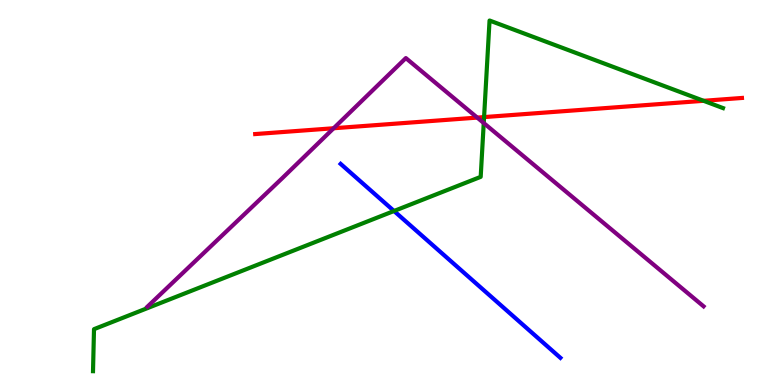[{'lines': ['blue', 'red'], 'intersections': []}, {'lines': ['green', 'red'], 'intersections': [{'x': 6.25, 'y': 6.96}, {'x': 9.08, 'y': 7.38}]}, {'lines': ['purple', 'red'], 'intersections': [{'x': 4.31, 'y': 6.67}, {'x': 6.16, 'y': 6.95}]}, {'lines': ['blue', 'green'], 'intersections': [{'x': 5.08, 'y': 4.52}]}, {'lines': ['blue', 'purple'], 'intersections': []}, {'lines': ['green', 'purple'], 'intersections': [{'x': 6.24, 'y': 6.8}]}]